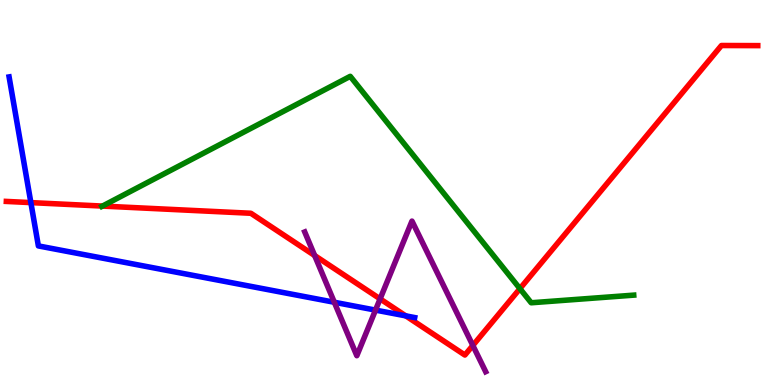[{'lines': ['blue', 'red'], 'intersections': [{'x': 0.398, 'y': 4.74}, {'x': 5.24, 'y': 1.8}]}, {'lines': ['green', 'red'], 'intersections': [{'x': 1.32, 'y': 4.65}, {'x': 6.71, 'y': 2.5}]}, {'lines': ['purple', 'red'], 'intersections': [{'x': 4.06, 'y': 3.36}, {'x': 4.9, 'y': 2.24}, {'x': 6.1, 'y': 1.03}]}, {'lines': ['blue', 'green'], 'intersections': []}, {'lines': ['blue', 'purple'], 'intersections': [{'x': 4.31, 'y': 2.15}, {'x': 4.85, 'y': 1.95}]}, {'lines': ['green', 'purple'], 'intersections': []}]